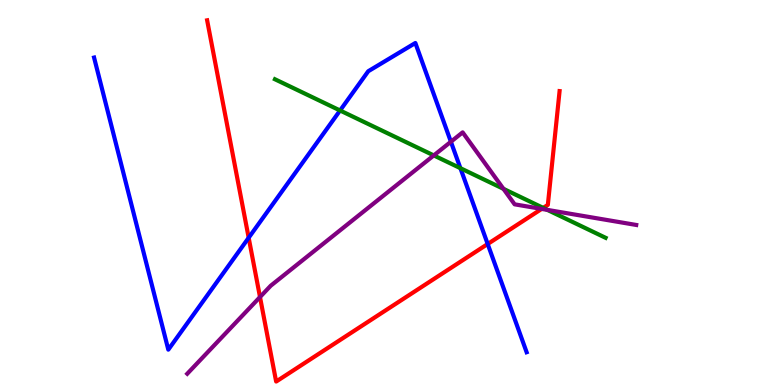[{'lines': ['blue', 'red'], 'intersections': [{'x': 3.21, 'y': 3.82}, {'x': 6.29, 'y': 3.66}]}, {'lines': ['green', 'red'], 'intersections': [{'x': 7.01, 'y': 4.6}]}, {'lines': ['purple', 'red'], 'intersections': [{'x': 3.35, 'y': 2.28}, {'x': 6.99, 'y': 4.57}]}, {'lines': ['blue', 'green'], 'intersections': [{'x': 4.39, 'y': 7.13}, {'x': 5.94, 'y': 5.63}]}, {'lines': ['blue', 'purple'], 'intersections': [{'x': 5.82, 'y': 6.32}]}, {'lines': ['green', 'purple'], 'intersections': [{'x': 5.6, 'y': 5.96}, {'x': 6.5, 'y': 5.1}, {'x': 7.06, 'y': 4.55}]}]